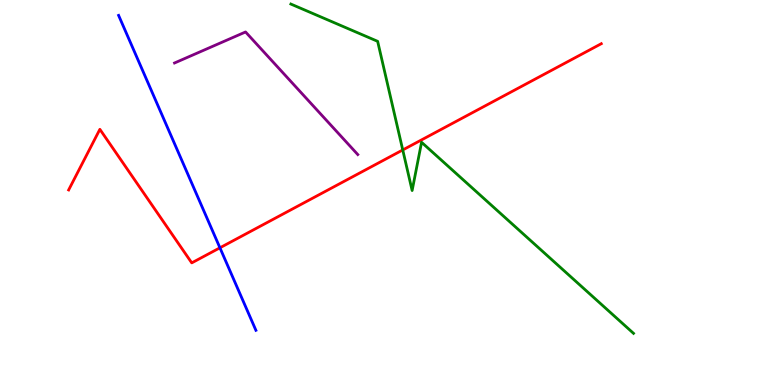[{'lines': ['blue', 'red'], 'intersections': [{'x': 2.84, 'y': 3.56}]}, {'lines': ['green', 'red'], 'intersections': [{'x': 5.2, 'y': 6.11}]}, {'lines': ['purple', 'red'], 'intersections': []}, {'lines': ['blue', 'green'], 'intersections': []}, {'lines': ['blue', 'purple'], 'intersections': []}, {'lines': ['green', 'purple'], 'intersections': []}]